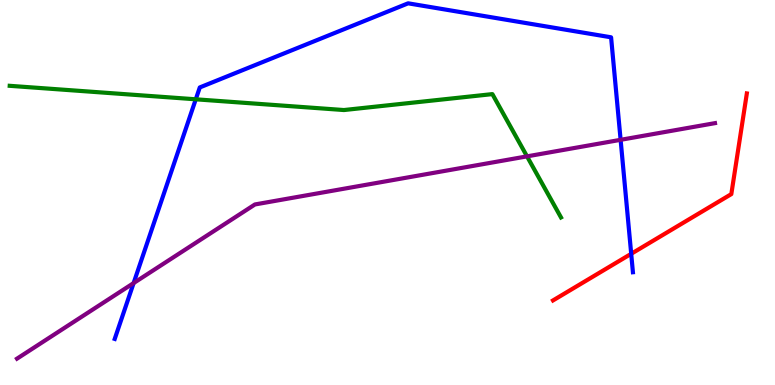[{'lines': ['blue', 'red'], 'intersections': [{'x': 8.14, 'y': 3.41}]}, {'lines': ['green', 'red'], 'intersections': []}, {'lines': ['purple', 'red'], 'intersections': []}, {'lines': ['blue', 'green'], 'intersections': [{'x': 2.53, 'y': 7.42}]}, {'lines': ['blue', 'purple'], 'intersections': [{'x': 1.72, 'y': 2.65}, {'x': 8.01, 'y': 6.37}]}, {'lines': ['green', 'purple'], 'intersections': [{'x': 6.8, 'y': 5.94}]}]